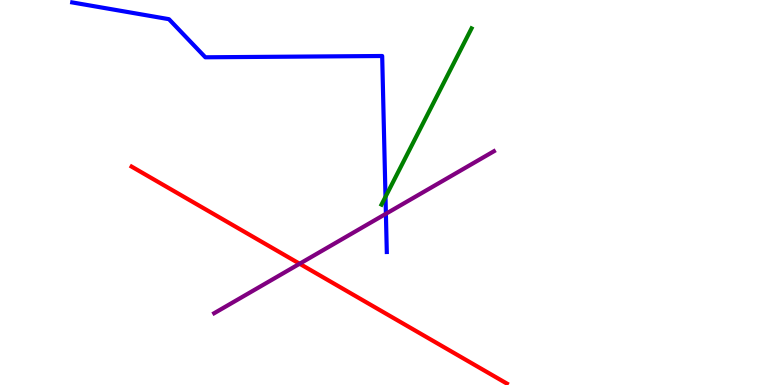[{'lines': ['blue', 'red'], 'intersections': []}, {'lines': ['green', 'red'], 'intersections': []}, {'lines': ['purple', 'red'], 'intersections': [{'x': 3.87, 'y': 3.15}]}, {'lines': ['blue', 'green'], 'intersections': [{'x': 4.97, 'y': 4.89}]}, {'lines': ['blue', 'purple'], 'intersections': [{'x': 4.98, 'y': 4.45}]}, {'lines': ['green', 'purple'], 'intersections': []}]